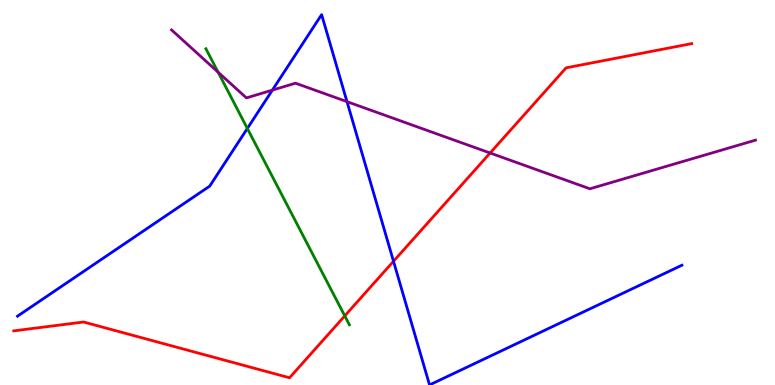[{'lines': ['blue', 'red'], 'intersections': [{'x': 5.08, 'y': 3.21}]}, {'lines': ['green', 'red'], 'intersections': [{'x': 4.45, 'y': 1.8}]}, {'lines': ['purple', 'red'], 'intersections': [{'x': 6.32, 'y': 6.03}]}, {'lines': ['blue', 'green'], 'intersections': [{'x': 3.19, 'y': 6.66}]}, {'lines': ['blue', 'purple'], 'intersections': [{'x': 3.51, 'y': 7.66}, {'x': 4.48, 'y': 7.36}]}, {'lines': ['green', 'purple'], 'intersections': [{'x': 2.81, 'y': 8.12}]}]